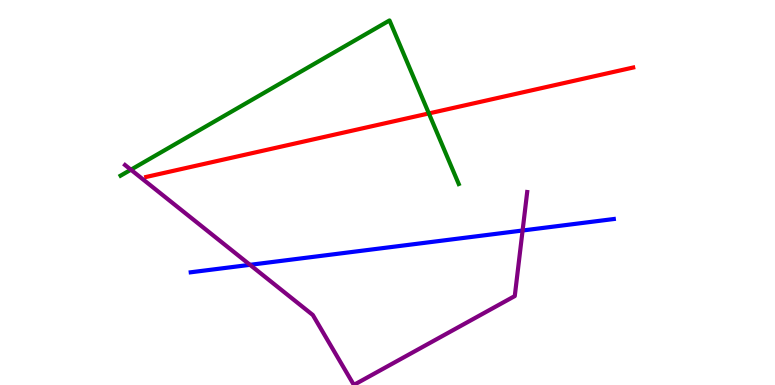[{'lines': ['blue', 'red'], 'intersections': []}, {'lines': ['green', 'red'], 'intersections': [{'x': 5.53, 'y': 7.05}]}, {'lines': ['purple', 'red'], 'intersections': []}, {'lines': ['blue', 'green'], 'intersections': []}, {'lines': ['blue', 'purple'], 'intersections': [{'x': 3.23, 'y': 3.12}, {'x': 6.74, 'y': 4.01}]}, {'lines': ['green', 'purple'], 'intersections': [{'x': 1.69, 'y': 5.59}]}]